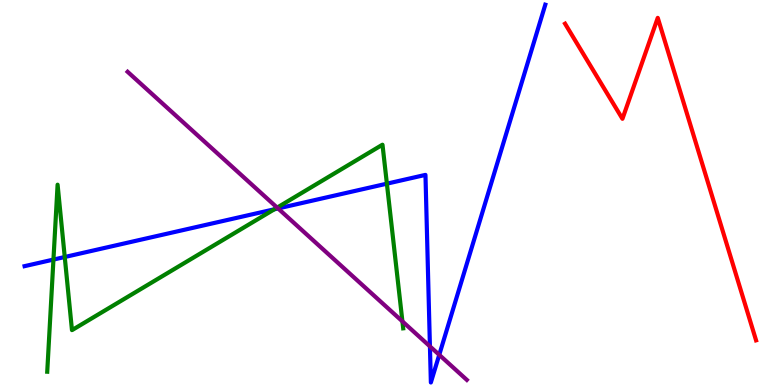[{'lines': ['blue', 'red'], 'intersections': []}, {'lines': ['green', 'red'], 'intersections': []}, {'lines': ['purple', 'red'], 'intersections': []}, {'lines': ['blue', 'green'], 'intersections': [{'x': 0.69, 'y': 3.26}, {'x': 0.835, 'y': 3.32}, {'x': 3.54, 'y': 4.56}, {'x': 4.99, 'y': 5.23}]}, {'lines': ['blue', 'purple'], 'intersections': [{'x': 3.59, 'y': 4.59}, {'x': 5.55, 'y': 1.0}, {'x': 5.67, 'y': 0.783}]}, {'lines': ['green', 'purple'], 'intersections': [{'x': 3.58, 'y': 4.61}, {'x': 5.19, 'y': 1.65}]}]